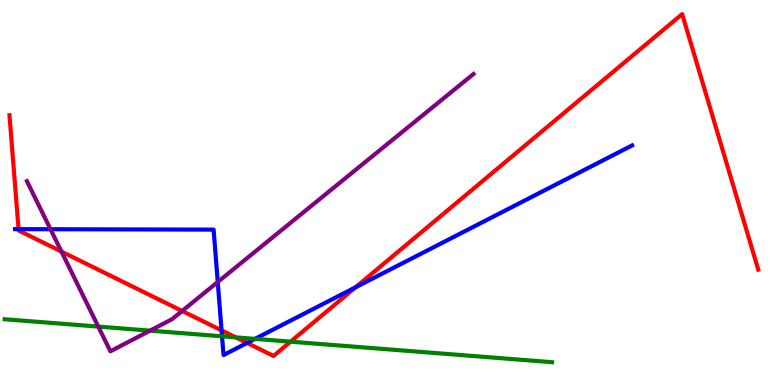[{'lines': ['blue', 'red'], 'intersections': [{'x': 0.24, 'y': 4.05}, {'x': 2.86, 'y': 1.42}, {'x': 3.19, 'y': 1.09}, {'x': 4.59, 'y': 2.54}]}, {'lines': ['green', 'red'], 'intersections': [{'x': 3.04, 'y': 1.24}, {'x': 3.75, 'y': 1.13}]}, {'lines': ['purple', 'red'], 'intersections': [{'x': 0.793, 'y': 3.47}, {'x': 2.35, 'y': 1.92}]}, {'lines': ['blue', 'green'], 'intersections': [{'x': 2.86, 'y': 1.26}, {'x': 3.29, 'y': 1.2}]}, {'lines': ['blue', 'purple'], 'intersections': [{'x': 0.652, 'y': 4.05}, {'x': 2.81, 'y': 2.68}]}, {'lines': ['green', 'purple'], 'intersections': [{'x': 1.27, 'y': 1.52}, {'x': 1.94, 'y': 1.41}]}]